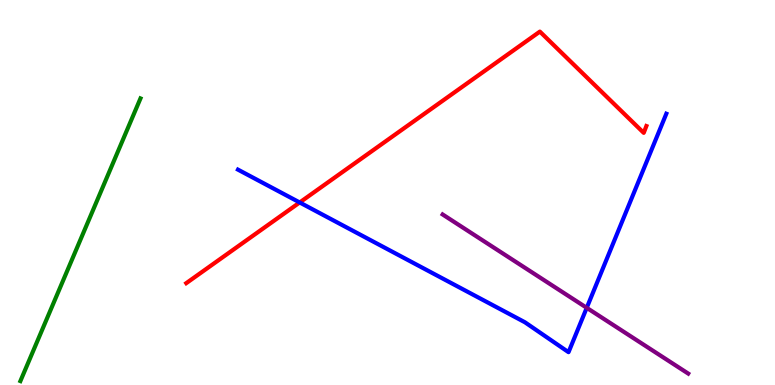[{'lines': ['blue', 'red'], 'intersections': [{'x': 3.87, 'y': 4.74}]}, {'lines': ['green', 'red'], 'intersections': []}, {'lines': ['purple', 'red'], 'intersections': []}, {'lines': ['blue', 'green'], 'intersections': []}, {'lines': ['blue', 'purple'], 'intersections': [{'x': 7.57, 'y': 2.0}]}, {'lines': ['green', 'purple'], 'intersections': []}]